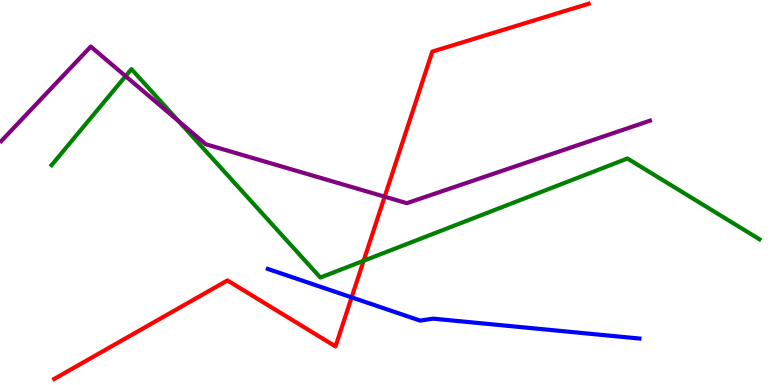[{'lines': ['blue', 'red'], 'intersections': [{'x': 4.54, 'y': 2.28}]}, {'lines': ['green', 'red'], 'intersections': [{'x': 4.69, 'y': 3.23}]}, {'lines': ['purple', 'red'], 'intersections': [{'x': 4.96, 'y': 4.89}]}, {'lines': ['blue', 'green'], 'intersections': []}, {'lines': ['blue', 'purple'], 'intersections': []}, {'lines': ['green', 'purple'], 'intersections': [{'x': 1.62, 'y': 8.02}, {'x': 2.3, 'y': 6.85}]}]